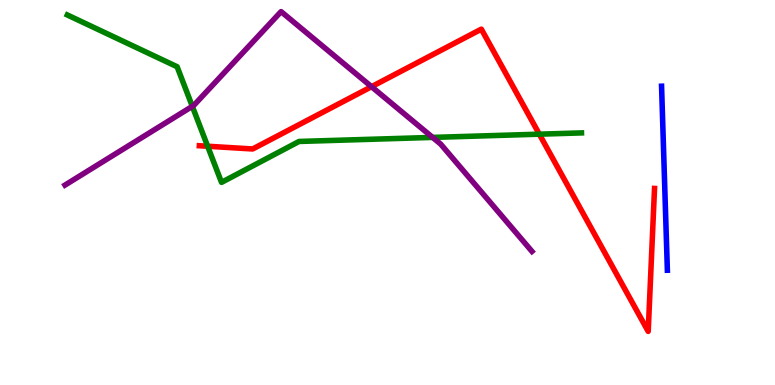[{'lines': ['blue', 'red'], 'intersections': []}, {'lines': ['green', 'red'], 'intersections': [{'x': 2.68, 'y': 6.2}, {'x': 6.96, 'y': 6.51}]}, {'lines': ['purple', 'red'], 'intersections': [{'x': 4.79, 'y': 7.75}]}, {'lines': ['blue', 'green'], 'intersections': []}, {'lines': ['blue', 'purple'], 'intersections': []}, {'lines': ['green', 'purple'], 'intersections': [{'x': 2.48, 'y': 7.24}, {'x': 5.58, 'y': 6.43}]}]